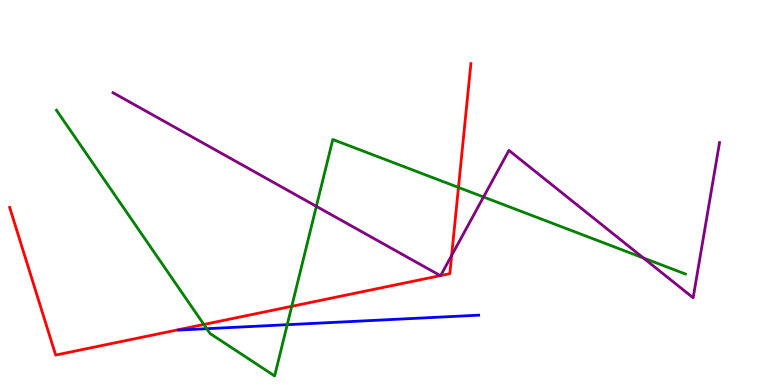[{'lines': ['blue', 'red'], 'intersections': []}, {'lines': ['green', 'red'], 'intersections': [{'x': 2.63, 'y': 1.57}, {'x': 3.76, 'y': 2.04}, {'x': 5.92, 'y': 5.13}]}, {'lines': ['purple', 'red'], 'intersections': [{'x': 5.68, 'y': 2.84}, {'x': 5.69, 'y': 2.84}, {'x': 5.83, 'y': 3.36}]}, {'lines': ['blue', 'green'], 'intersections': [{'x': 2.67, 'y': 1.46}, {'x': 3.71, 'y': 1.57}]}, {'lines': ['blue', 'purple'], 'intersections': []}, {'lines': ['green', 'purple'], 'intersections': [{'x': 4.08, 'y': 4.64}, {'x': 6.24, 'y': 4.88}, {'x': 8.3, 'y': 3.3}]}]